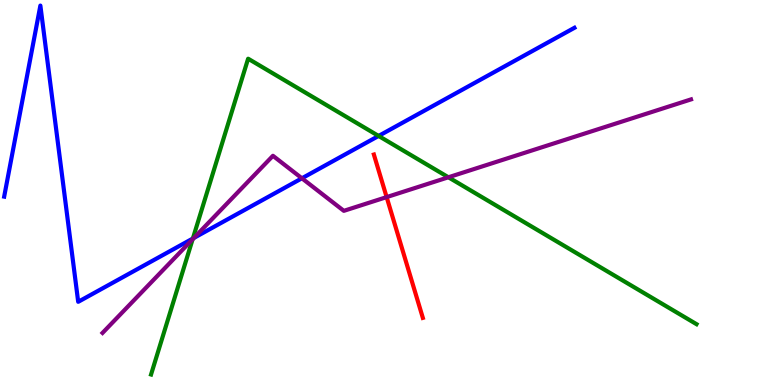[{'lines': ['blue', 'red'], 'intersections': []}, {'lines': ['green', 'red'], 'intersections': []}, {'lines': ['purple', 'red'], 'intersections': [{'x': 4.99, 'y': 4.88}]}, {'lines': ['blue', 'green'], 'intersections': [{'x': 2.49, 'y': 3.81}, {'x': 4.89, 'y': 6.47}]}, {'lines': ['blue', 'purple'], 'intersections': [{'x': 2.5, 'y': 3.82}, {'x': 3.9, 'y': 5.37}]}, {'lines': ['green', 'purple'], 'intersections': [{'x': 2.49, 'y': 3.79}, {'x': 5.79, 'y': 5.4}]}]